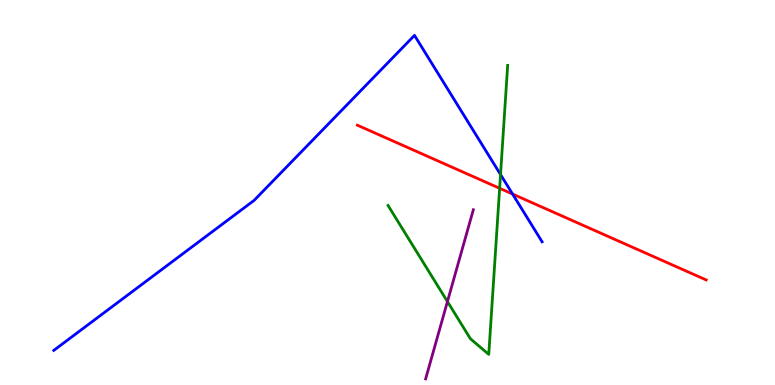[{'lines': ['blue', 'red'], 'intersections': [{'x': 6.61, 'y': 4.96}]}, {'lines': ['green', 'red'], 'intersections': [{'x': 6.45, 'y': 5.11}]}, {'lines': ['purple', 'red'], 'intersections': []}, {'lines': ['blue', 'green'], 'intersections': [{'x': 6.46, 'y': 5.47}]}, {'lines': ['blue', 'purple'], 'intersections': []}, {'lines': ['green', 'purple'], 'intersections': [{'x': 5.77, 'y': 2.17}]}]